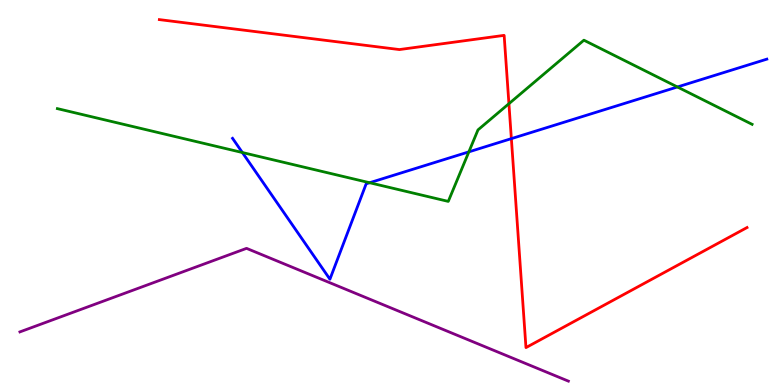[{'lines': ['blue', 'red'], 'intersections': [{'x': 6.6, 'y': 6.4}]}, {'lines': ['green', 'red'], 'intersections': [{'x': 6.57, 'y': 7.31}]}, {'lines': ['purple', 'red'], 'intersections': []}, {'lines': ['blue', 'green'], 'intersections': [{'x': 3.13, 'y': 6.04}, {'x': 4.77, 'y': 5.25}, {'x': 6.05, 'y': 6.06}, {'x': 8.74, 'y': 7.74}]}, {'lines': ['blue', 'purple'], 'intersections': []}, {'lines': ['green', 'purple'], 'intersections': []}]